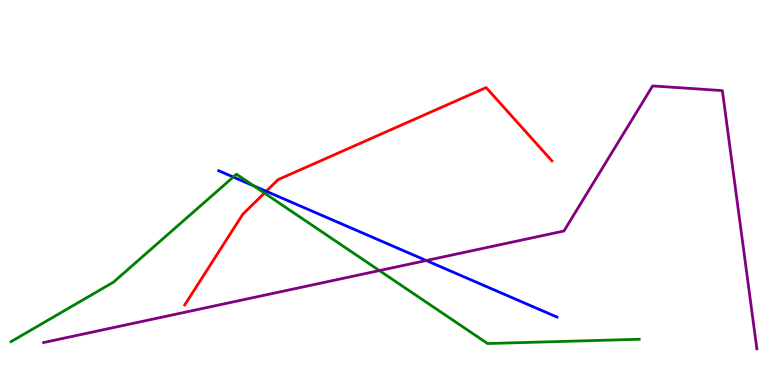[{'lines': ['blue', 'red'], 'intersections': [{'x': 3.44, 'y': 5.03}]}, {'lines': ['green', 'red'], 'intersections': [{'x': 3.41, 'y': 4.99}]}, {'lines': ['purple', 'red'], 'intersections': []}, {'lines': ['blue', 'green'], 'intersections': [{'x': 3.01, 'y': 5.4}, {'x': 3.28, 'y': 5.17}]}, {'lines': ['blue', 'purple'], 'intersections': [{'x': 5.5, 'y': 3.23}]}, {'lines': ['green', 'purple'], 'intersections': [{'x': 4.9, 'y': 2.97}]}]